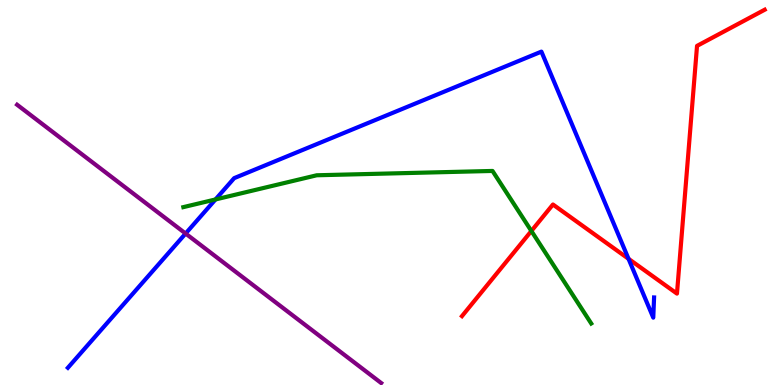[{'lines': ['blue', 'red'], 'intersections': [{'x': 8.11, 'y': 3.28}]}, {'lines': ['green', 'red'], 'intersections': [{'x': 6.86, 'y': 4.0}]}, {'lines': ['purple', 'red'], 'intersections': []}, {'lines': ['blue', 'green'], 'intersections': [{'x': 2.78, 'y': 4.82}]}, {'lines': ['blue', 'purple'], 'intersections': [{'x': 2.39, 'y': 3.93}]}, {'lines': ['green', 'purple'], 'intersections': []}]